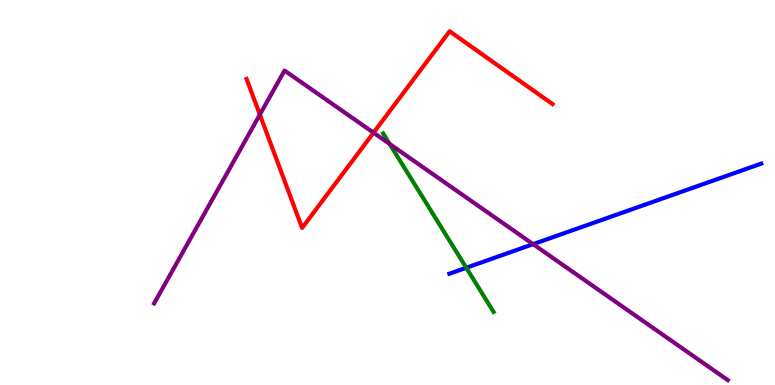[{'lines': ['blue', 'red'], 'intersections': []}, {'lines': ['green', 'red'], 'intersections': []}, {'lines': ['purple', 'red'], 'intersections': [{'x': 3.35, 'y': 7.02}, {'x': 4.82, 'y': 6.55}]}, {'lines': ['blue', 'green'], 'intersections': [{'x': 6.02, 'y': 3.04}]}, {'lines': ['blue', 'purple'], 'intersections': [{'x': 6.88, 'y': 3.66}]}, {'lines': ['green', 'purple'], 'intersections': [{'x': 5.03, 'y': 6.26}]}]